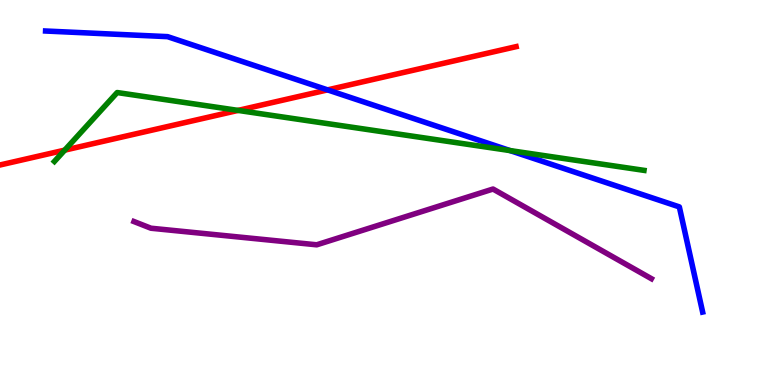[{'lines': ['blue', 'red'], 'intersections': [{'x': 4.23, 'y': 7.67}]}, {'lines': ['green', 'red'], 'intersections': [{'x': 0.835, 'y': 6.1}, {'x': 3.07, 'y': 7.13}]}, {'lines': ['purple', 'red'], 'intersections': []}, {'lines': ['blue', 'green'], 'intersections': [{'x': 6.58, 'y': 6.09}]}, {'lines': ['blue', 'purple'], 'intersections': []}, {'lines': ['green', 'purple'], 'intersections': []}]